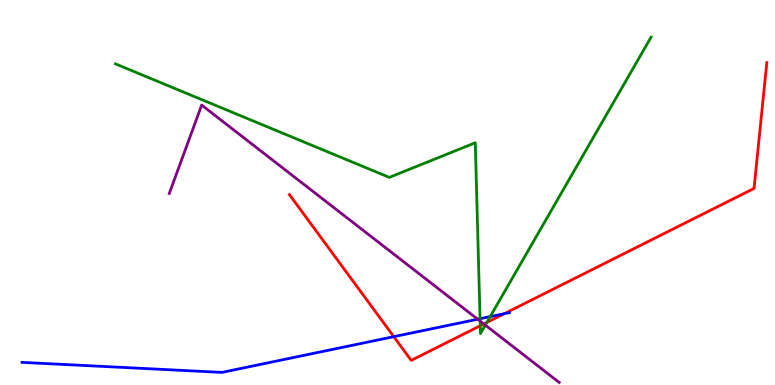[{'lines': ['blue', 'red'], 'intersections': [{'x': 5.08, 'y': 1.26}, {'x': 6.51, 'y': 1.85}]}, {'lines': ['green', 'red'], 'intersections': [{'x': 6.2, 'y': 1.54}, {'x': 6.28, 'y': 1.62}]}, {'lines': ['purple', 'red'], 'intersections': [{'x': 6.24, 'y': 1.59}]}, {'lines': ['blue', 'green'], 'intersections': [{'x': 6.19, 'y': 1.72}, {'x': 6.33, 'y': 1.78}]}, {'lines': ['blue', 'purple'], 'intersections': [{'x': 6.16, 'y': 1.71}]}, {'lines': ['green', 'purple'], 'intersections': [{'x': 6.2, 'y': 1.66}, {'x': 6.26, 'y': 1.56}]}]